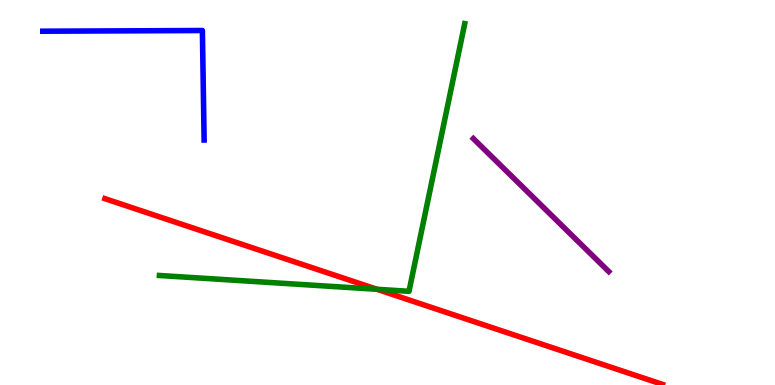[{'lines': ['blue', 'red'], 'intersections': []}, {'lines': ['green', 'red'], 'intersections': [{'x': 4.86, 'y': 2.49}]}, {'lines': ['purple', 'red'], 'intersections': []}, {'lines': ['blue', 'green'], 'intersections': []}, {'lines': ['blue', 'purple'], 'intersections': []}, {'lines': ['green', 'purple'], 'intersections': []}]